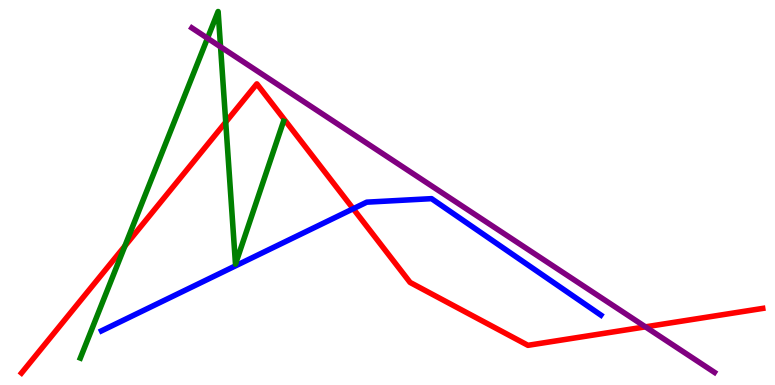[{'lines': ['blue', 'red'], 'intersections': [{'x': 4.56, 'y': 4.58}]}, {'lines': ['green', 'red'], 'intersections': [{'x': 1.61, 'y': 3.61}, {'x': 2.91, 'y': 6.83}]}, {'lines': ['purple', 'red'], 'intersections': [{'x': 8.33, 'y': 1.51}]}, {'lines': ['blue', 'green'], 'intersections': []}, {'lines': ['blue', 'purple'], 'intersections': []}, {'lines': ['green', 'purple'], 'intersections': [{'x': 2.68, 'y': 9.01}, {'x': 2.85, 'y': 8.78}]}]